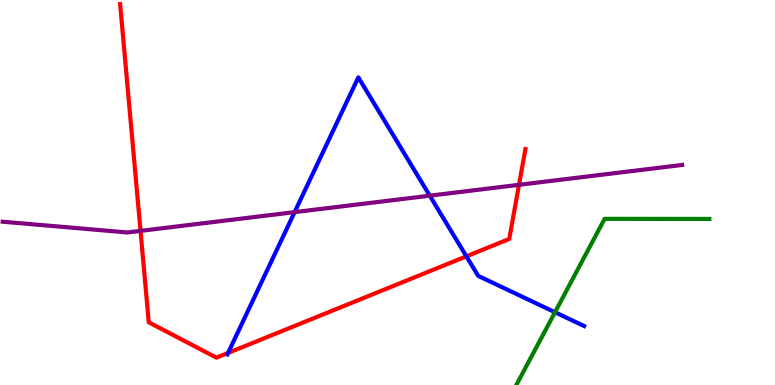[{'lines': ['blue', 'red'], 'intersections': [{'x': 2.94, 'y': 0.833}, {'x': 6.02, 'y': 3.34}]}, {'lines': ['green', 'red'], 'intersections': []}, {'lines': ['purple', 'red'], 'intersections': [{'x': 1.81, 'y': 4.0}, {'x': 6.7, 'y': 5.2}]}, {'lines': ['blue', 'green'], 'intersections': [{'x': 7.16, 'y': 1.89}]}, {'lines': ['blue', 'purple'], 'intersections': [{'x': 3.8, 'y': 4.49}, {'x': 5.55, 'y': 4.92}]}, {'lines': ['green', 'purple'], 'intersections': []}]